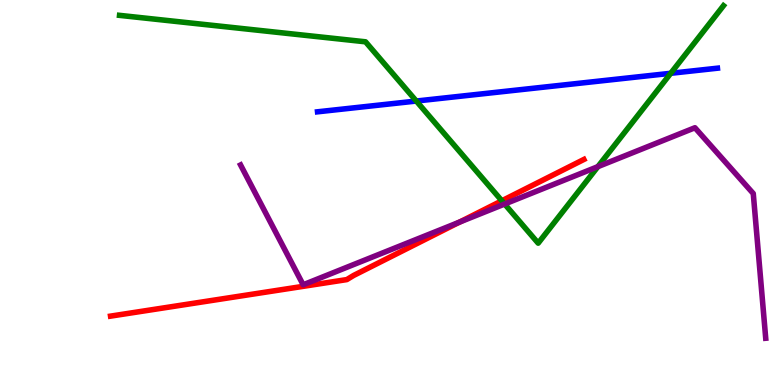[{'lines': ['blue', 'red'], 'intersections': []}, {'lines': ['green', 'red'], 'intersections': [{'x': 6.48, 'y': 4.78}]}, {'lines': ['purple', 'red'], 'intersections': [{'x': 5.93, 'y': 4.23}]}, {'lines': ['blue', 'green'], 'intersections': [{'x': 5.37, 'y': 7.38}, {'x': 8.65, 'y': 8.1}]}, {'lines': ['blue', 'purple'], 'intersections': []}, {'lines': ['green', 'purple'], 'intersections': [{'x': 6.51, 'y': 4.7}, {'x': 7.71, 'y': 5.67}]}]